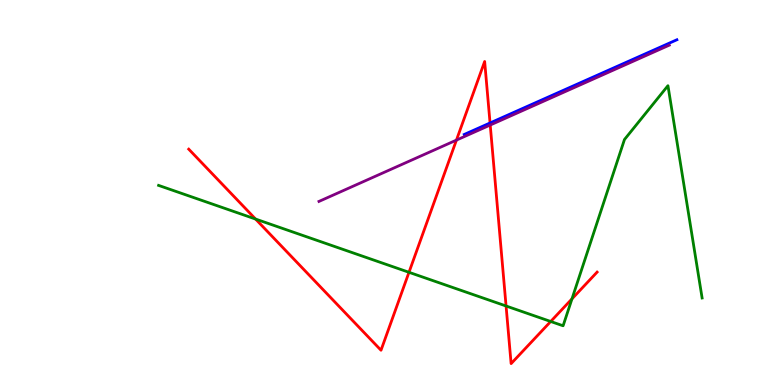[{'lines': ['blue', 'red'], 'intersections': [{'x': 6.32, 'y': 6.81}]}, {'lines': ['green', 'red'], 'intersections': [{'x': 3.3, 'y': 4.31}, {'x': 5.28, 'y': 2.93}, {'x': 6.53, 'y': 2.05}, {'x': 7.11, 'y': 1.65}, {'x': 7.38, 'y': 2.24}]}, {'lines': ['purple', 'red'], 'intersections': [{'x': 5.89, 'y': 6.36}, {'x': 6.33, 'y': 6.75}]}, {'lines': ['blue', 'green'], 'intersections': []}, {'lines': ['blue', 'purple'], 'intersections': []}, {'lines': ['green', 'purple'], 'intersections': []}]